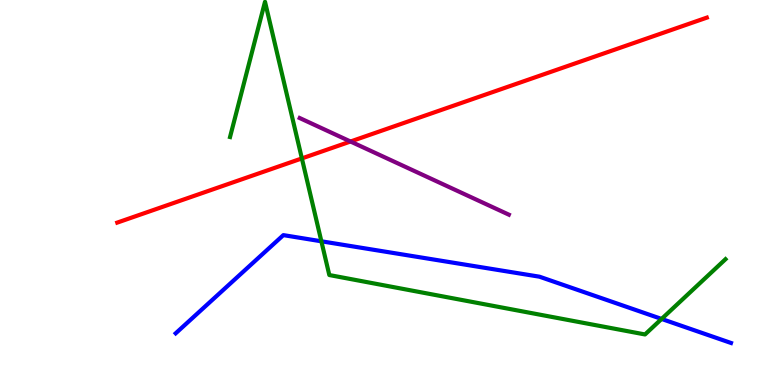[{'lines': ['blue', 'red'], 'intersections': []}, {'lines': ['green', 'red'], 'intersections': [{'x': 3.9, 'y': 5.89}]}, {'lines': ['purple', 'red'], 'intersections': [{'x': 4.52, 'y': 6.32}]}, {'lines': ['blue', 'green'], 'intersections': [{'x': 4.15, 'y': 3.73}, {'x': 8.54, 'y': 1.72}]}, {'lines': ['blue', 'purple'], 'intersections': []}, {'lines': ['green', 'purple'], 'intersections': []}]